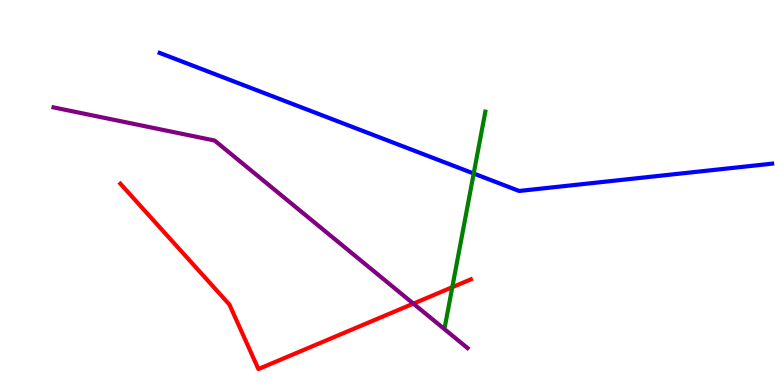[{'lines': ['blue', 'red'], 'intersections': []}, {'lines': ['green', 'red'], 'intersections': [{'x': 5.84, 'y': 2.54}]}, {'lines': ['purple', 'red'], 'intersections': [{'x': 5.33, 'y': 2.11}]}, {'lines': ['blue', 'green'], 'intersections': [{'x': 6.11, 'y': 5.49}]}, {'lines': ['blue', 'purple'], 'intersections': []}, {'lines': ['green', 'purple'], 'intersections': []}]